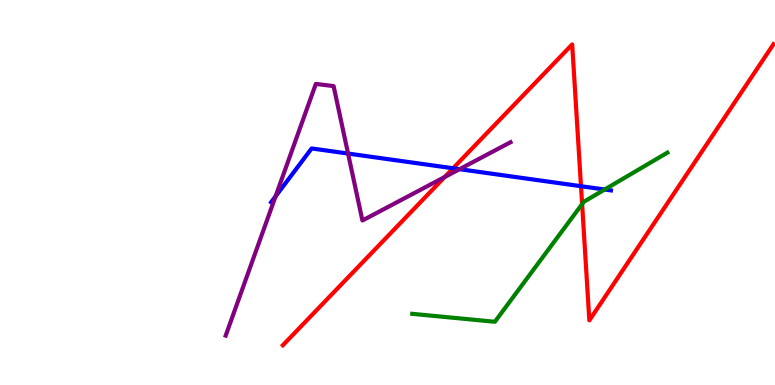[{'lines': ['blue', 'red'], 'intersections': [{'x': 5.85, 'y': 5.63}, {'x': 7.5, 'y': 5.16}]}, {'lines': ['green', 'red'], 'intersections': [{'x': 7.51, 'y': 4.7}]}, {'lines': ['purple', 'red'], 'intersections': [{'x': 5.74, 'y': 5.4}]}, {'lines': ['blue', 'green'], 'intersections': [{'x': 7.8, 'y': 5.08}]}, {'lines': ['blue', 'purple'], 'intersections': [{'x': 3.56, 'y': 4.9}, {'x': 4.49, 'y': 6.01}, {'x': 5.93, 'y': 5.61}]}, {'lines': ['green', 'purple'], 'intersections': []}]